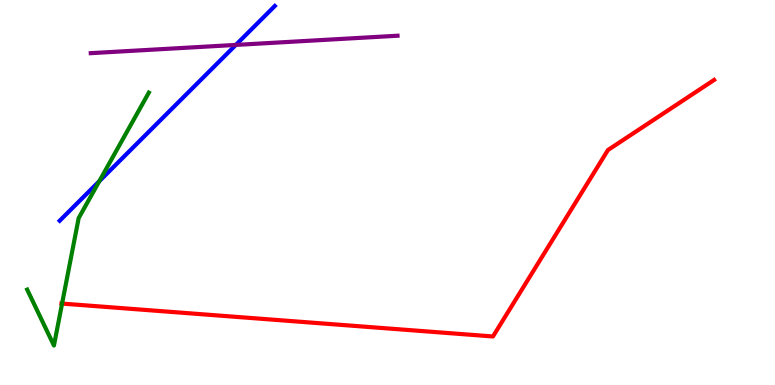[{'lines': ['blue', 'red'], 'intersections': []}, {'lines': ['green', 'red'], 'intersections': [{'x': 0.801, 'y': 2.11}]}, {'lines': ['purple', 'red'], 'intersections': []}, {'lines': ['blue', 'green'], 'intersections': [{'x': 1.28, 'y': 5.29}]}, {'lines': ['blue', 'purple'], 'intersections': [{'x': 3.04, 'y': 8.83}]}, {'lines': ['green', 'purple'], 'intersections': []}]